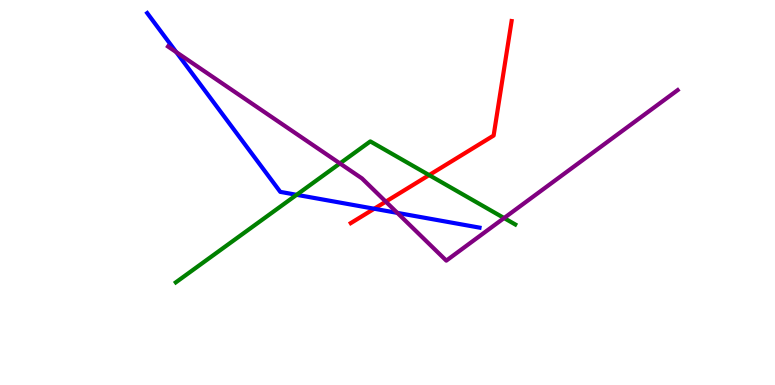[{'lines': ['blue', 'red'], 'intersections': [{'x': 4.83, 'y': 4.58}]}, {'lines': ['green', 'red'], 'intersections': [{'x': 5.54, 'y': 5.45}]}, {'lines': ['purple', 'red'], 'intersections': [{'x': 4.98, 'y': 4.76}]}, {'lines': ['blue', 'green'], 'intersections': [{'x': 3.83, 'y': 4.94}]}, {'lines': ['blue', 'purple'], 'intersections': [{'x': 2.27, 'y': 8.65}, {'x': 5.13, 'y': 4.47}]}, {'lines': ['green', 'purple'], 'intersections': [{'x': 4.39, 'y': 5.76}, {'x': 6.5, 'y': 4.34}]}]